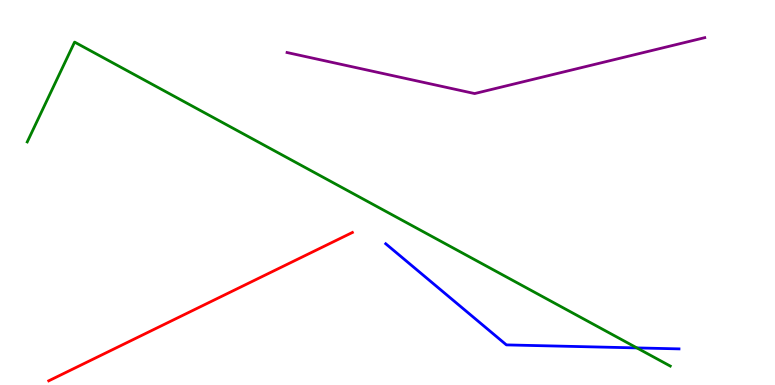[{'lines': ['blue', 'red'], 'intersections': []}, {'lines': ['green', 'red'], 'intersections': []}, {'lines': ['purple', 'red'], 'intersections': []}, {'lines': ['blue', 'green'], 'intersections': [{'x': 8.22, 'y': 0.963}]}, {'lines': ['blue', 'purple'], 'intersections': []}, {'lines': ['green', 'purple'], 'intersections': []}]